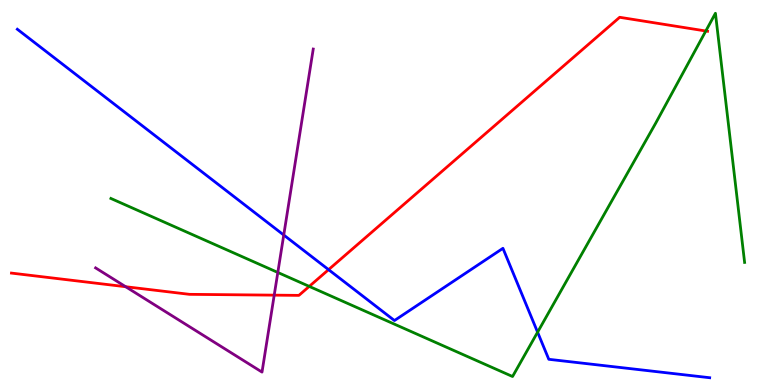[{'lines': ['blue', 'red'], 'intersections': [{'x': 4.24, 'y': 3.0}]}, {'lines': ['green', 'red'], 'intersections': [{'x': 3.99, 'y': 2.56}, {'x': 9.11, 'y': 9.19}]}, {'lines': ['purple', 'red'], 'intersections': [{'x': 1.62, 'y': 2.55}, {'x': 3.54, 'y': 2.33}]}, {'lines': ['blue', 'green'], 'intersections': [{'x': 6.94, 'y': 1.37}]}, {'lines': ['blue', 'purple'], 'intersections': [{'x': 3.66, 'y': 3.9}]}, {'lines': ['green', 'purple'], 'intersections': [{'x': 3.58, 'y': 2.92}]}]